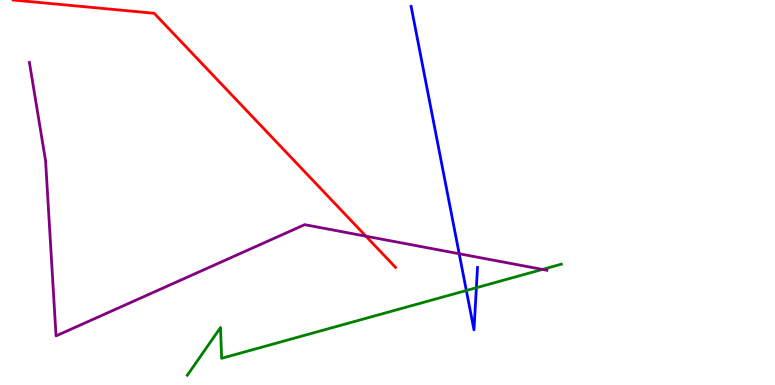[{'lines': ['blue', 'red'], 'intersections': []}, {'lines': ['green', 'red'], 'intersections': []}, {'lines': ['purple', 'red'], 'intersections': [{'x': 4.72, 'y': 3.86}]}, {'lines': ['blue', 'green'], 'intersections': [{'x': 6.02, 'y': 2.45}, {'x': 6.15, 'y': 2.53}]}, {'lines': ['blue', 'purple'], 'intersections': [{'x': 5.93, 'y': 3.41}]}, {'lines': ['green', 'purple'], 'intersections': [{'x': 7.0, 'y': 3.0}]}]